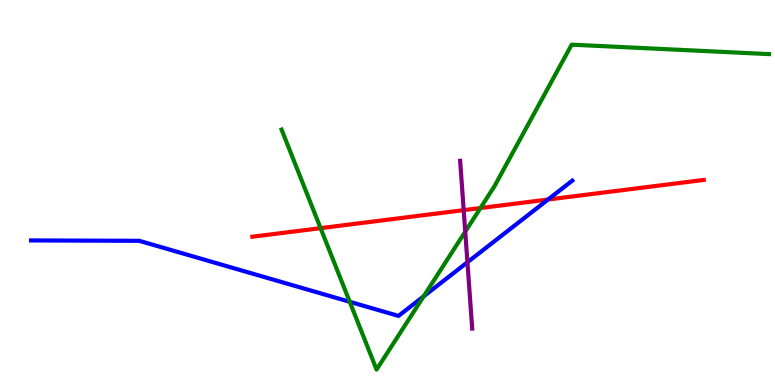[{'lines': ['blue', 'red'], 'intersections': [{'x': 7.07, 'y': 4.82}]}, {'lines': ['green', 'red'], 'intersections': [{'x': 4.14, 'y': 4.07}, {'x': 6.2, 'y': 4.6}]}, {'lines': ['purple', 'red'], 'intersections': [{'x': 5.98, 'y': 4.54}]}, {'lines': ['blue', 'green'], 'intersections': [{'x': 4.51, 'y': 2.16}, {'x': 5.47, 'y': 2.3}]}, {'lines': ['blue', 'purple'], 'intersections': [{'x': 6.03, 'y': 3.19}]}, {'lines': ['green', 'purple'], 'intersections': [{'x': 6.0, 'y': 3.98}]}]